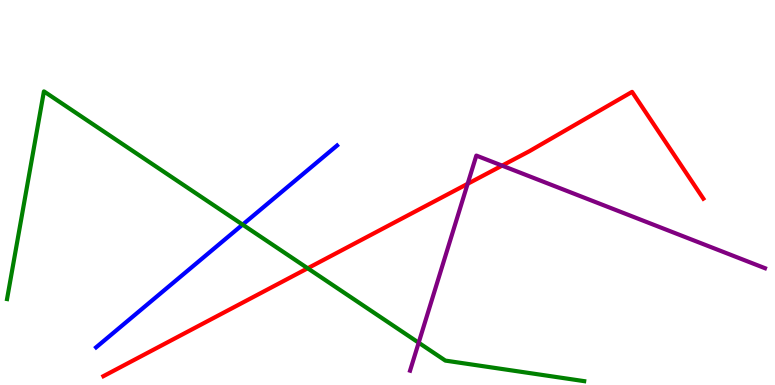[{'lines': ['blue', 'red'], 'intersections': []}, {'lines': ['green', 'red'], 'intersections': [{'x': 3.97, 'y': 3.03}]}, {'lines': ['purple', 'red'], 'intersections': [{'x': 6.03, 'y': 5.23}, {'x': 6.48, 'y': 5.7}]}, {'lines': ['blue', 'green'], 'intersections': [{'x': 3.13, 'y': 4.17}]}, {'lines': ['blue', 'purple'], 'intersections': []}, {'lines': ['green', 'purple'], 'intersections': [{'x': 5.4, 'y': 1.1}]}]